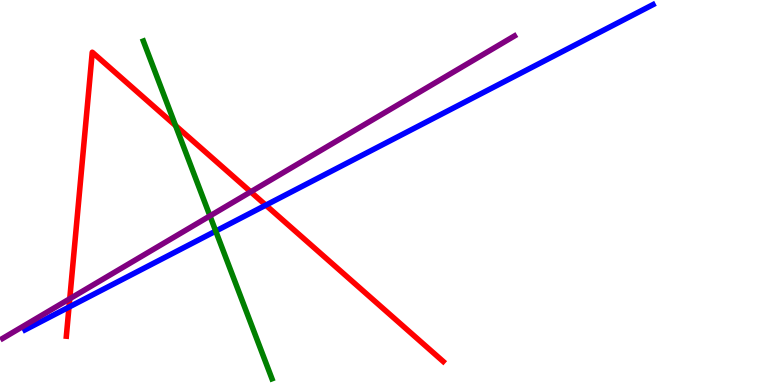[{'lines': ['blue', 'red'], 'intersections': [{'x': 0.89, 'y': 2.02}, {'x': 3.43, 'y': 4.67}]}, {'lines': ['green', 'red'], 'intersections': [{'x': 2.27, 'y': 6.74}]}, {'lines': ['purple', 'red'], 'intersections': [{'x': 0.9, 'y': 2.24}, {'x': 3.23, 'y': 5.02}]}, {'lines': ['blue', 'green'], 'intersections': [{'x': 2.78, 'y': 4.0}]}, {'lines': ['blue', 'purple'], 'intersections': []}, {'lines': ['green', 'purple'], 'intersections': [{'x': 2.71, 'y': 4.39}]}]